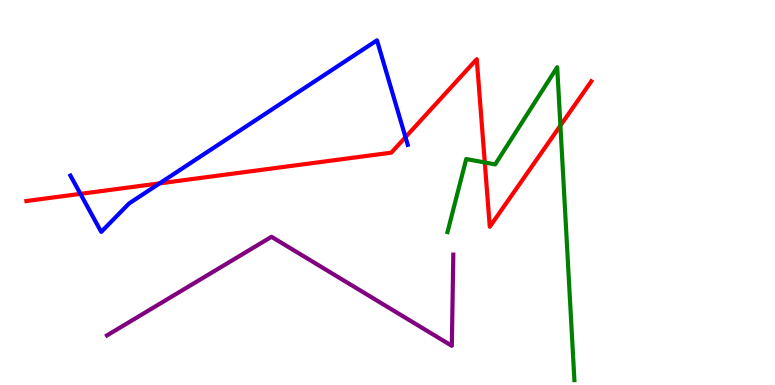[{'lines': ['blue', 'red'], 'intersections': [{'x': 1.04, 'y': 4.96}, {'x': 2.06, 'y': 5.24}, {'x': 5.23, 'y': 6.44}]}, {'lines': ['green', 'red'], 'intersections': [{'x': 6.26, 'y': 5.78}, {'x': 7.23, 'y': 6.74}]}, {'lines': ['purple', 'red'], 'intersections': []}, {'lines': ['blue', 'green'], 'intersections': []}, {'lines': ['blue', 'purple'], 'intersections': []}, {'lines': ['green', 'purple'], 'intersections': []}]